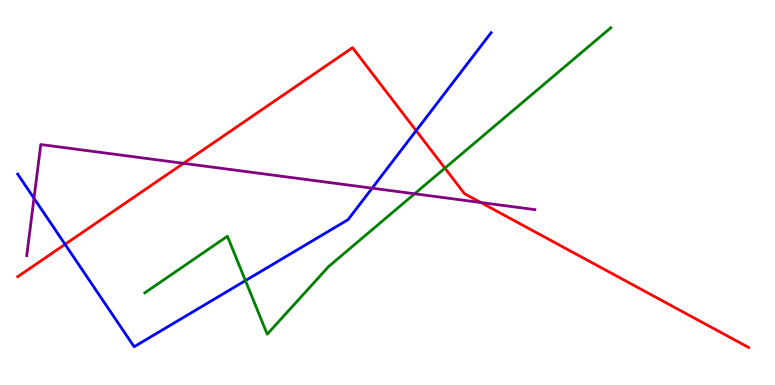[{'lines': ['blue', 'red'], 'intersections': [{'x': 0.839, 'y': 3.65}, {'x': 5.37, 'y': 6.61}]}, {'lines': ['green', 'red'], 'intersections': [{'x': 5.74, 'y': 5.63}]}, {'lines': ['purple', 'red'], 'intersections': [{'x': 2.37, 'y': 5.76}, {'x': 6.2, 'y': 4.74}]}, {'lines': ['blue', 'green'], 'intersections': [{'x': 3.17, 'y': 2.71}]}, {'lines': ['blue', 'purple'], 'intersections': [{'x': 0.439, 'y': 4.85}, {'x': 4.8, 'y': 5.11}]}, {'lines': ['green', 'purple'], 'intersections': [{'x': 5.35, 'y': 4.97}]}]